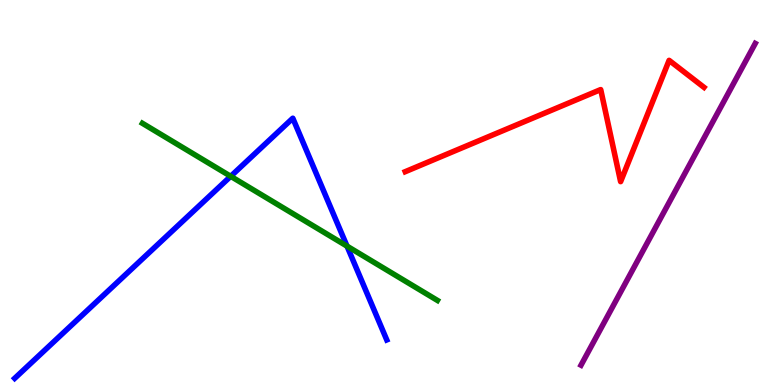[{'lines': ['blue', 'red'], 'intersections': []}, {'lines': ['green', 'red'], 'intersections': []}, {'lines': ['purple', 'red'], 'intersections': []}, {'lines': ['blue', 'green'], 'intersections': [{'x': 2.98, 'y': 5.42}, {'x': 4.48, 'y': 3.61}]}, {'lines': ['blue', 'purple'], 'intersections': []}, {'lines': ['green', 'purple'], 'intersections': []}]